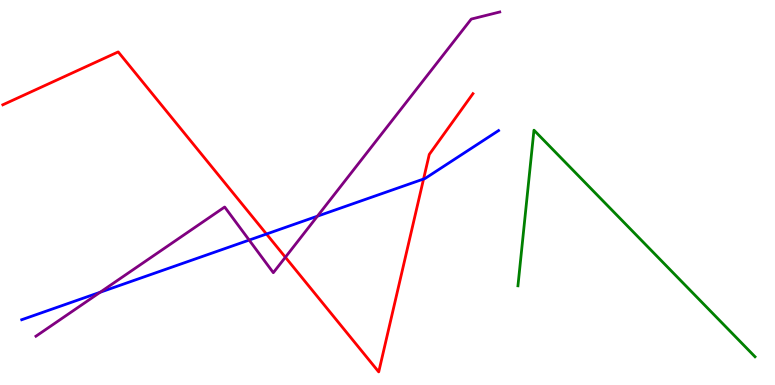[{'lines': ['blue', 'red'], 'intersections': [{'x': 3.44, 'y': 3.92}, {'x': 5.47, 'y': 5.35}]}, {'lines': ['green', 'red'], 'intersections': []}, {'lines': ['purple', 'red'], 'intersections': [{'x': 3.68, 'y': 3.32}]}, {'lines': ['blue', 'green'], 'intersections': []}, {'lines': ['blue', 'purple'], 'intersections': [{'x': 1.29, 'y': 2.41}, {'x': 3.22, 'y': 3.76}, {'x': 4.1, 'y': 4.38}]}, {'lines': ['green', 'purple'], 'intersections': []}]